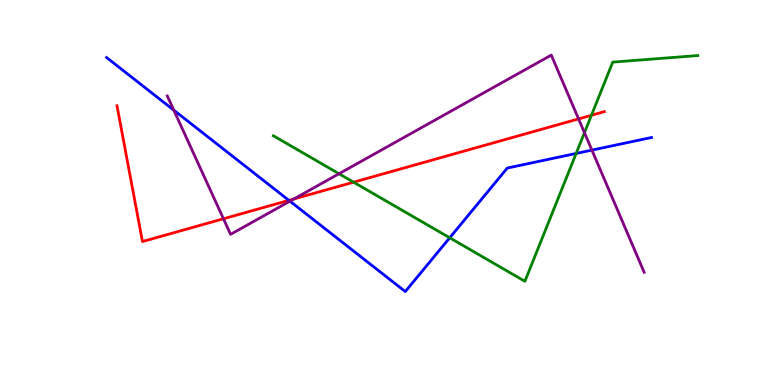[{'lines': ['blue', 'red'], 'intersections': [{'x': 3.73, 'y': 4.8}]}, {'lines': ['green', 'red'], 'intersections': [{'x': 4.56, 'y': 5.27}, {'x': 7.63, 'y': 7.01}]}, {'lines': ['purple', 'red'], 'intersections': [{'x': 2.88, 'y': 4.32}, {'x': 3.79, 'y': 4.83}, {'x': 7.47, 'y': 6.91}]}, {'lines': ['blue', 'green'], 'intersections': [{'x': 5.8, 'y': 3.82}, {'x': 7.43, 'y': 6.01}]}, {'lines': ['blue', 'purple'], 'intersections': [{'x': 2.24, 'y': 7.14}, {'x': 3.74, 'y': 4.77}, {'x': 7.64, 'y': 6.1}]}, {'lines': ['green', 'purple'], 'intersections': [{'x': 4.37, 'y': 5.49}, {'x': 7.54, 'y': 6.55}]}]